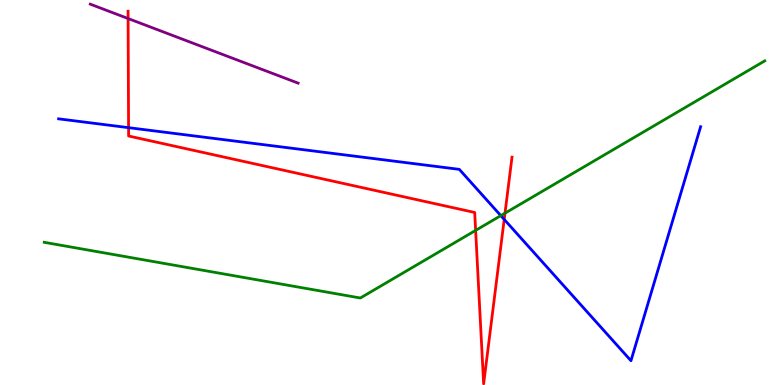[{'lines': ['blue', 'red'], 'intersections': [{'x': 1.66, 'y': 6.68}, {'x': 6.51, 'y': 4.3}]}, {'lines': ['green', 'red'], 'intersections': [{'x': 6.14, 'y': 4.02}, {'x': 6.52, 'y': 4.46}]}, {'lines': ['purple', 'red'], 'intersections': [{'x': 1.65, 'y': 9.52}]}, {'lines': ['blue', 'green'], 'intersections': [{'x': 6.46, 'y': 4.4}]}, {'lines': ['blue', 'purple'], 'intersections': []}, {'lines': ['green', 'purple'], 'intersections': []}]